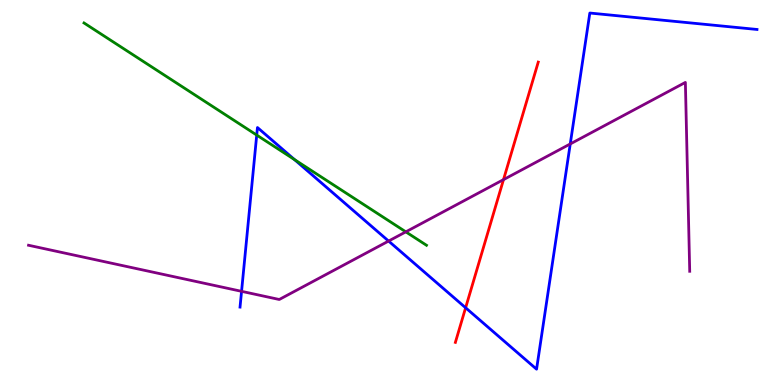[{'lines': ['blue', 'red'], 'intersections': [{'x': 6.01, 'y': 2.01}]}, {'lines': ['green', 'red'], 'intersections': []}, {'lines': ['purple', 'red'], 'intersections': [{'x': 6.5, 'y': 5.33}]}, {'lines': ['blue', 'green'], 'intersections': [{'x': 3.31, 'y': 6.49}, {'x': 3.8, 'y': 5.86}]}, {'lines': ['blue', 'purple'], 'intersections': [{'x': 3.12, 'y': 2.43}, {'x': 5.01, 'y': 3.74}, {'x': 7.36, 'y': 6.26}]}, {'lines': ['green', 'purple'], 'intersections': [{'x': 5.24, 'y': 3.98}]}]